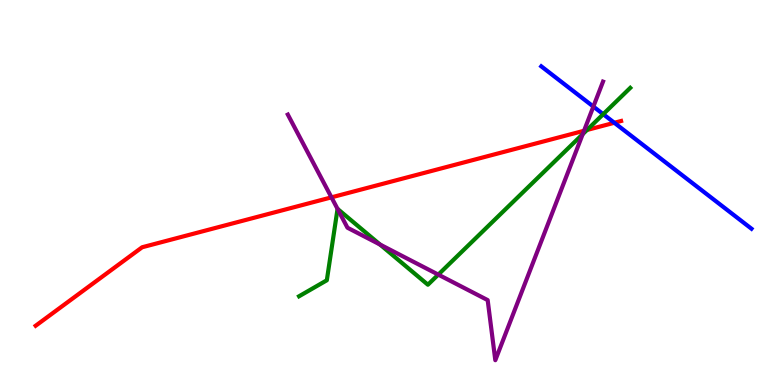[{'lines': ['blue', 'red'], 'intersections': [{'x': 7.93, 'y': 6.81}]}, {'lines': ['green', 'red'], 'intersections': [{'x': 7.57, 'y': 6.62}]}, {'lines': ['purple', 'red'], 'intersections': [{'x': 4.28, 'y': 4.87}, {'x': 7.54, 'y': 6.6}]}, {'lines': ['blue', 'green'], 'intersections': [{'x': 7.78, 'y': 7.03}]}, {'lines': ['blue', 'purple'], 'intersections': [{'x': 7.66, 'y': 7.23}]}, {'lines': ['green', 'purple'], 'intersections': [{'x': 4.36, 'y': 4.57}, {'x': 4.9, 'y': 3.65}, {'x': 5.66, 'y': 2.87}, {'x': 7.52, 'y': 6.52}]}]